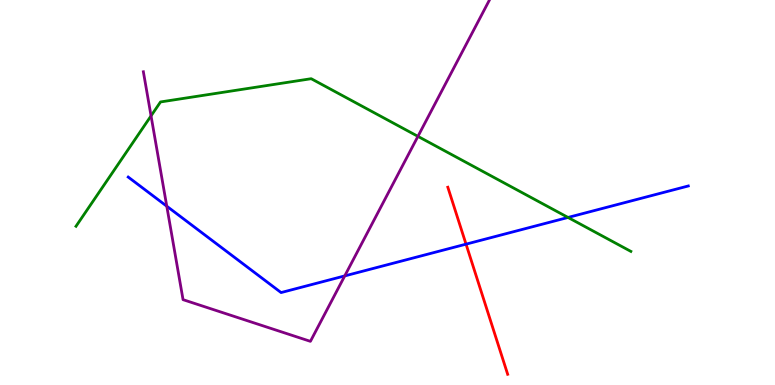[{'lines': ['blue', 'red'], 'intersections': [{'x': 6.01, 'y': 3.66}]}, {'lines': ['green', 'red'], 'intersections': []}, {'lines': ['purple', 'red'], 'intersections': []}, {'lines': ['blue', 'green'], 'intersections': [{'x': 7.33, 'y': 4.35}]}, {'lines': ['blue', 'purple'], 'intersections': [{'x': 2.15, 'y': 4.64}, {'x': 4.45, 'y': 2.83}]}, {'lines': ['green', 'purple'], 'intersections': [{'x': 1.95, 'y': 6.99}, {'x': 5.39, 'y': 6.46}]}]